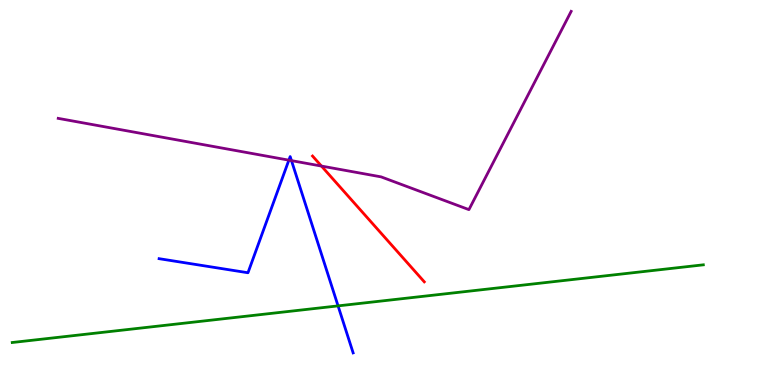[{'lines': ['blue', 'red'], 'intersections': []}, {'lines': ['green', 'red'], 'intersections': []}, {'lines': ['purple', 'red'], 'intersections': [{'x': 4.15, 'y': 5.69}]}, {'lines': ['blue', 'green'], 'intersections': [{'x': 4.36, 'y': 2.05}]}, {'lines': ['blue', 'purple'], 'intersections': [{'x': 3.73, 'y': 5.84}, {'x': 3.76, 'y': 5.83}]}, {'lines': ['green', 'purple'], 'intersections': []}]